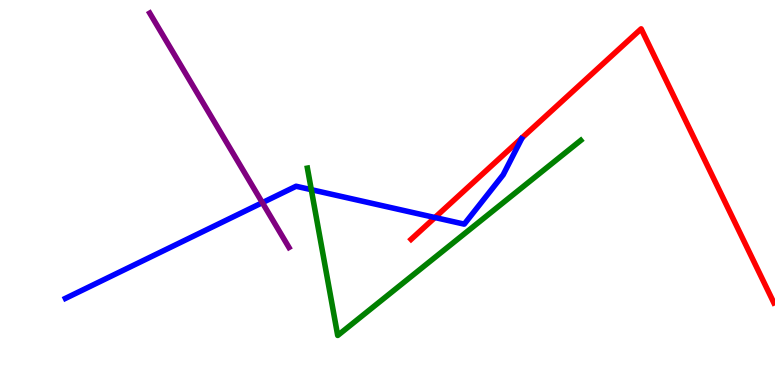[{'lines': ['blue', 'red'], 'intersections': [{'x': 5.61, 'y': 4.35}]}, {'lines': ['green', 'red'], 'intersections': []}, {'lines': ['purple', 'red'], 'intersections': []}, {'lines': ['blue', 'green'], 'intersections': [{'x': 4.02, 'y': 5.07}]}, {'lines': ['blue', 'purple'], 'intersections': [{'x': 3.39, 'y': 4.74}]}, {'lines': ['green', 'purple'], 'intersections': []}]